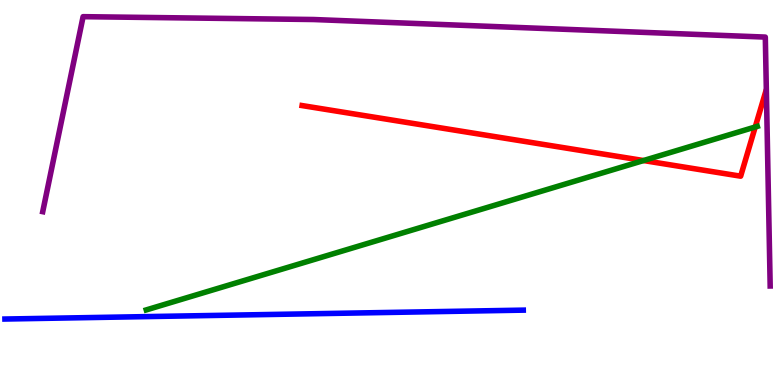[{'lines': ['blue', 'red'], 'intersections': []}, {'lines': ['green', 'red'], 'intersections': [{'x': 8.3, 'y': 5.83}, {'x': 9.74, 'y': 6.7}]}, {'lines': ['purple', 'red'], 'intersections': []}, {'lines': ['blue', 'green'], 'intersections': []}, {'lines': ['blue', 'purple'], 'intersections': []}, {'lines': ['green', 'purple'], 'intersections': []}]